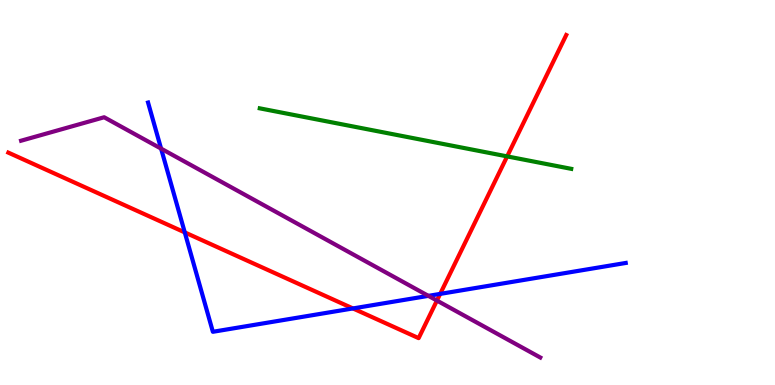[{'lines': ['blue', 'red'], 'intersections': [{'x': 2.38, 'y': 3.96}, {'x': 4.55, 'y': 1.99}, {'x': 5.68, 'y': 2.37}]}, {'lines': ['green', 'red'], 'intersections': [{'x': 6.54, 'y': 5.94}]}, {'lines': ['purple', 'red'], 'intersections': [{'x': 5.64, 'y': 2.19}]}, {'lines': ['blue', 'green'], 'intersections': []}, {'lines': ['blue', 'purple'], 'intersections': [{'x': 2.08, 'y': 6.14}, {'x': 5.53, 'y': 2.32}]}, {'lines': ['green', 'purple'], 'intersections': []}]